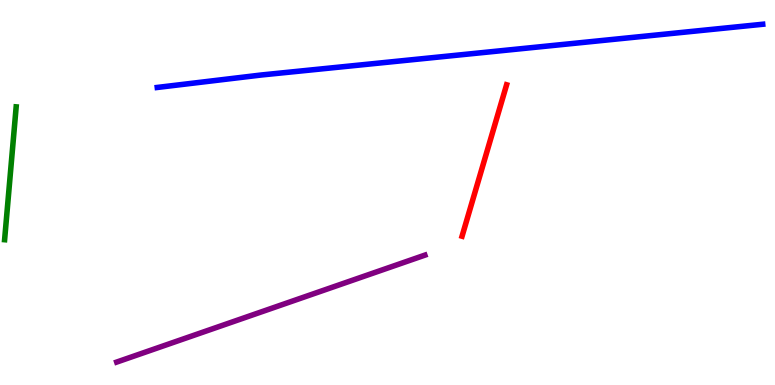[{'lines': ['blue', 'red'], 'intersections': []}, {'lines': ['green', 'red'], 'intersections': []}, {'lines': ['purple', 'red'], 'intersections': []}, {'lines': ['blue', 'green'], 'intersections': []}, {'lines': ['blue', 'purple'], 'intersections': []}, {'lines': ['green', 'purple'], 'intersections': []}]